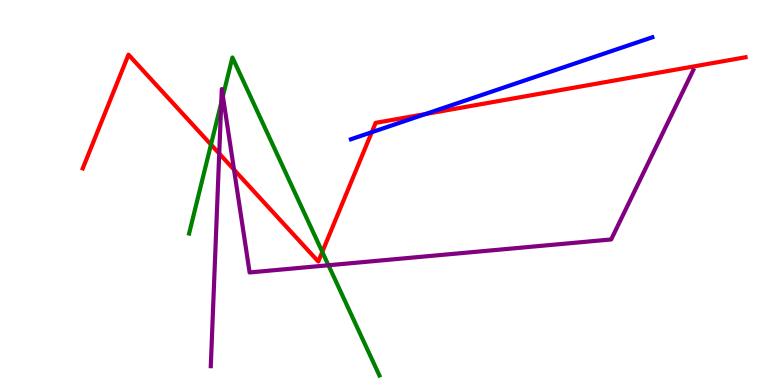[{'lines': ['blue', 'red'], 'intersections': [{'x': 4.8, 'y': 6.57}, {'x': 5.49, 'y': 7.04}]}, {'lines': ['green', 'red'], 'intersections': [{'x': 2.72, 'y': 6.24}, {'x': 4.16, 'y': 3.46}]}, {'lines': ['purple', 'red'], 'intersections': [{'x': 2.83, 'y': 6.01}, {'x': 3.02, 'y': 5.59}]}, {'lines': ['blue', 'green'], 'intersections': []}, {'lines': ['blue', 'purple'], 'intersections': []}, {'lines': ['green', 'purple'], 'intersections': [{'x': 2.85, 'y': 7.33}, {'x': 2.88, 'y': 7.5}, {'x': 4.24, 'y': 3.11}]}]